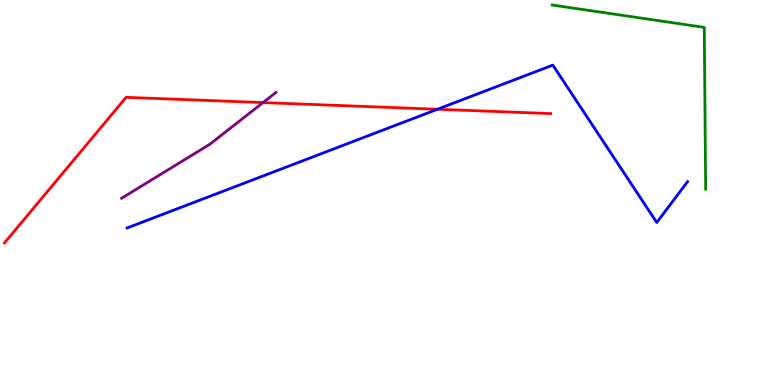[{'lines': ['blue', 'red'], 'intersections': [{'x': 5.64, 'y': 7.16}]}, {'lines': ['green', 'red'], 'intersections': []}, {'lines': ['purple', 'red'], 'intersections': [{'x': 3.39, 'y': 7.34}]}, {'lines': ['blue', 'green'], 'intersections': []}, {'lines': ['blue', 'purple'], 'intersections': []}, {'lines': ['green', 'purple'], 'intersections': []}]